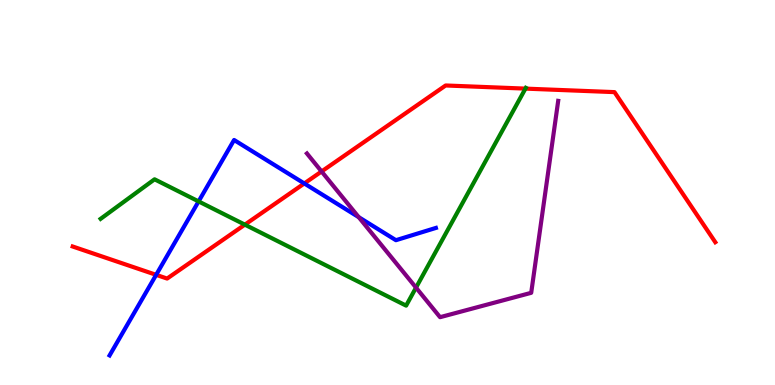[{'lines': ['blue', 'red'], 'intersections': [{'x': 2.01, 'y': 2.86}, {'x': 3.93, 'y': 5.23}]}, {'lines': ['green', 'red'], 'intersections': [{'x': 3.16, 'y': 4.16}, {'x': 6.78, 'y': 7.7}]}, {'lines': ['purple', 'red'], 'intersections': [{'x': 4.15, 'y': 5.55}]}, {'lines': ['blue', 'green'], 'intersections': [{'x': 2.56, 'y': 4.77}]}, {'lines': ['blue', 'purple'], 'intersections': [{'x': 4.63, 'y': 4.36}]}, {'lines': ['green', 'purple'], 'intersections': [{'x': 5.37, 'y': 2.53}]}]